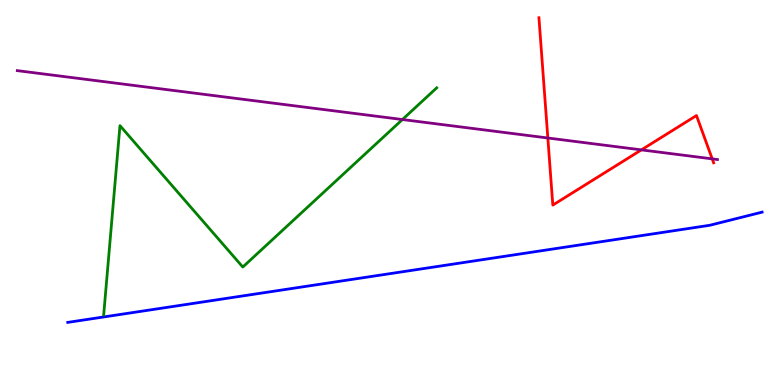[{'lines': ['blue', 'red'], 'intersections': []}, {'lines': ['green', 'red'], 'intersections': []}, {'lines': ['purple', 'red'], 'intersections': [{'x': 7.07, 'y': 6.42}, {'x': 8.28, 'y': 6.11}, {'x': 9.19, 'y': 5.87}]}, {'lines': ['blue', 'green'], 'intersections': []}, {'lines': ['blue', 'purple'], 'intersections': []}, {'lines': ['green', 'purple'], 'intersections': [{'x': 5.19, 'y': 6.9}]}]